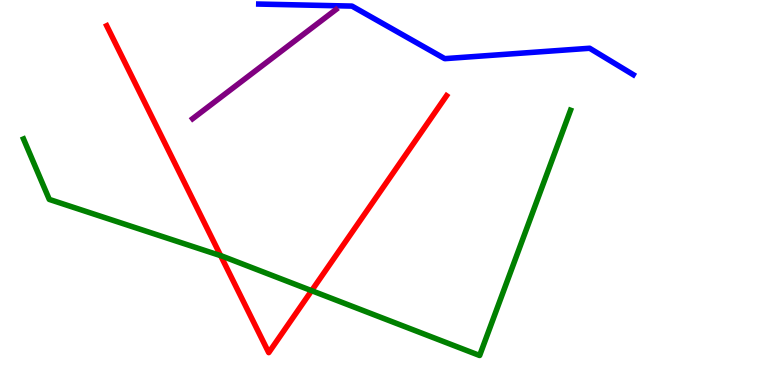[{'lines': ['blue', 'red'], 'intersections': []}, {'lines': ['green', 'red'], 'intersections': [{'x': 2.85, 'y': 3.36}, {'x': 4.02, 'y': 2.45}]}, {'lines': ['purple', 'red'], 'intersections': []}, {'lines': ['blue', 'green'], 'intersections': []}, {'lines': ['blue', 'purple'], 'intersections': []}, {'lines': ['green', 'purple'], 'intersections': []}]